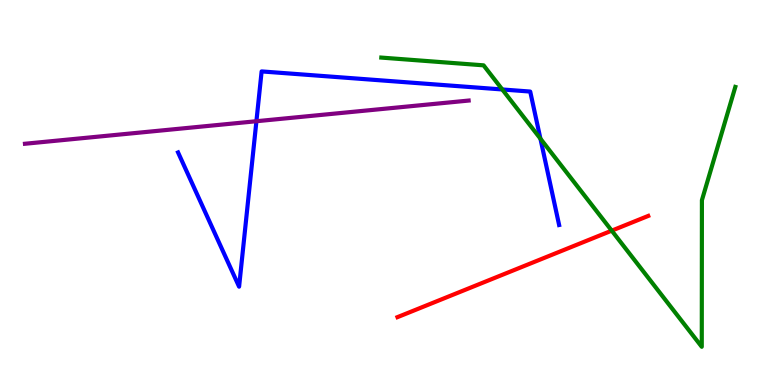[{'lines': ['blue', 'red'], 'intersections': []}, {'lines': ['green', 'red'], 'intersections': [{'x': 7.89, 'y': 4.01}]}, {'lines': ['purple', 'red'], 'intersections': []}, {'lines': ['blue', 'green'], 'intersections': [{'x': 6.48, 'y': 7.68}, {'x': 6.97, 'y': 6.4}]}, {'lines': ['blue', 'purple'], 'intersections': [{'x': 3.31, 'y': 6.85}]}, {'lines': ['green', 'purple'], 'intersections': []}]